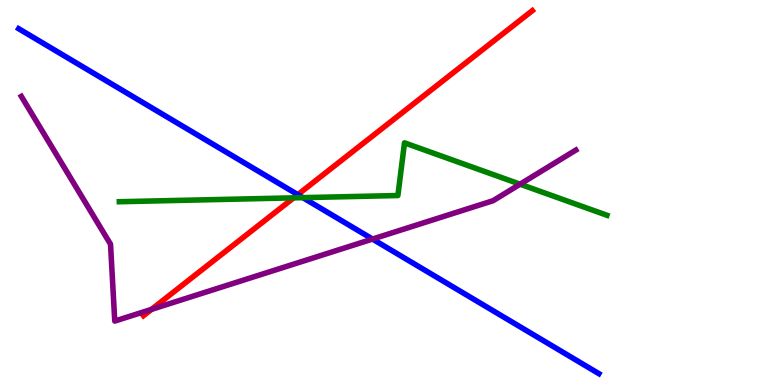[{'lines': ['blue', 'red'], 'intersections': [{'x': 3.84, 'y': 4.94}]}, {'lines': ['green', 'red'], 'intersections': [{'x': 3.79, 'y': 4.86}]}, {'lines': ['purple', 'red'], 'intersections': [{'x': 1.95, 'y': 1.96}]}, {'lines': ['blue', 'green'], 'intersections': [{'x': 3.91, 'y': 4.87}]}, {'lines': ['blue', 'purple'], 'intersections': [{'x': 4.81, 'y': 3.79}]}, {'lines': ['green', 'purple'], 'intersections': [{'x': 6.71, 'y': 5.22}]}]